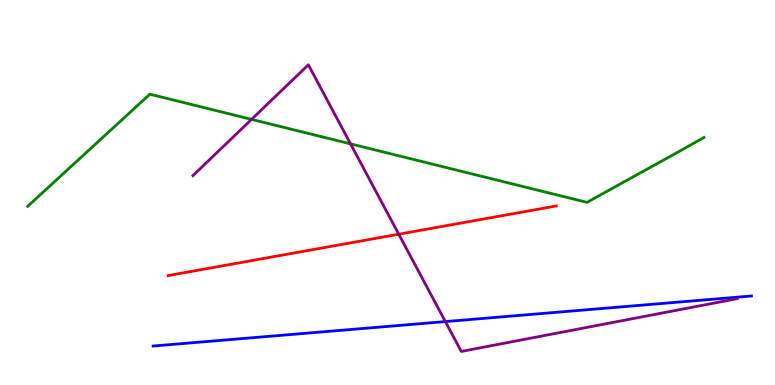[{'lines': ['blue', 'red'], 'intersections': []}, {'lines': ['green', 'red'], 'intersections': []}, {'lines': ['purple', 'red'], 'intersections': [{'x': 5.15, 'y': 3.92}]}, {'lines': ['blue', 'green'], 'intersections': []}, {'lines': ['blue', 'purple'], 'intersections': [{'x': 5.75, 'y': 1.65}]}, {'lines': ['green', 'purple'], 'intersections': [{'x': 3.25, 'y': 6.9}, {'x': 4.52, 'y': 6.26}]}]